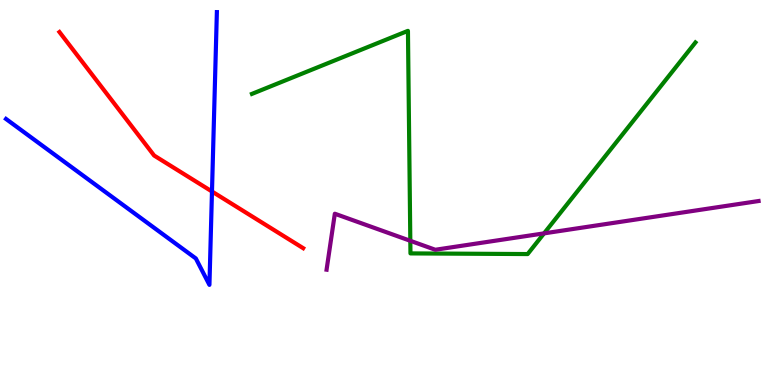[{'lines': ['blue', 'red'], 'intersections': [{'x': 2.74, 'y': 5.03}]}, {'lines': ['green', 'red'], 'intersections': []}, {'lines': ['purple', 'red'], 'intersections': []}, {'lines': ['blue', 'green'], 'intersections': []}, {'lines': ['blue', 'purple'], 'intersections': []}, {'lines': ['green', 'purple'], 'intersections': [{'x': 5.29, 'y': 3.75}, {'x': 7.02, 'y': 3.94}]}]